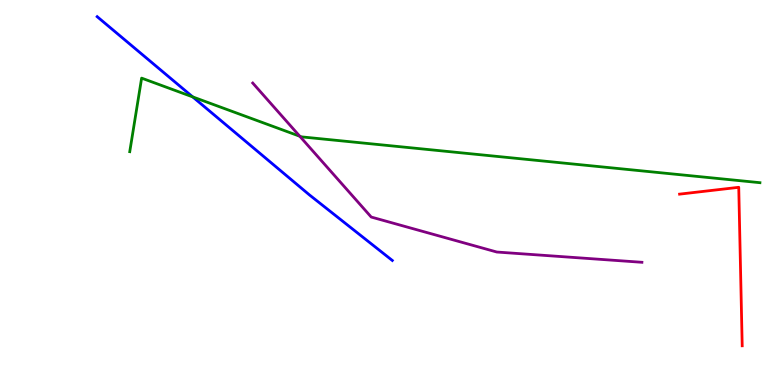[{'lines': ['blue', 'red'], 'intersections': []}, {'lines': ['green', 'red'], 'intersections': []}, {'lines': ['purple', 'red'], 'intersections': []}, {'lines': ['blue', 'green'], 'intersections': [{'x': 2.49, 'y': 7.48}]}, {'lines': ['blue', 'purple'], 'intersections': []}, {'lines': ['green', 'purple'], 'intersections': [{'x': 3.87, 'y': 6.46}]}]